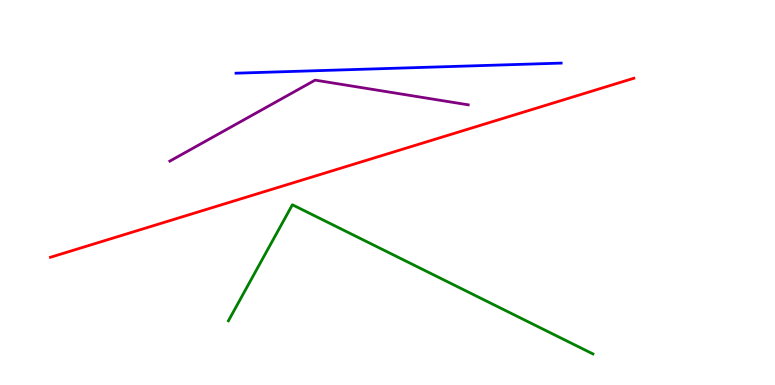[{'lines': ['blue', 'red'], 'intersections': []}, {'lines': ['green', 'red'], 'intersections': []}, {'lines': ['purple', 'red'], 'intersections': []}, {'lines': ['blue', 'green'], 'intersections': []}, {'lines': ['blue', 'purple'], 'intersections': []}, {'lines': ['green', 'purple'], 'intersections': []}]